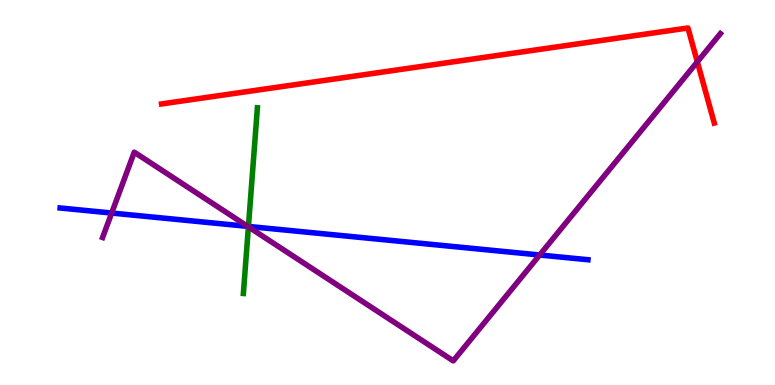[{'lines': ['blue', 'red'], 'intersections': []}, {'lines': ['green', 'red'], 'intersections': []}, {'lines': ['purple', 'red'], 'intersections': [{'x': 9.0, 'y': 8.39}]}, {'lines': ['blue', 'green'], 'intersections': [{'x': 3.21, 'y': 4.12}]}, {'lines': ['blue', 'purple'], 'intersections': [{'x': 1.44, 'y': 4.47}, {'x': 3.2, 'y': 4.12}, {'x': 6.96, 'y': 3.38}]}, {'lines': ['green', 'purple'], 'intersections': [{'x': 3.21, 'y': 4.11}]}]